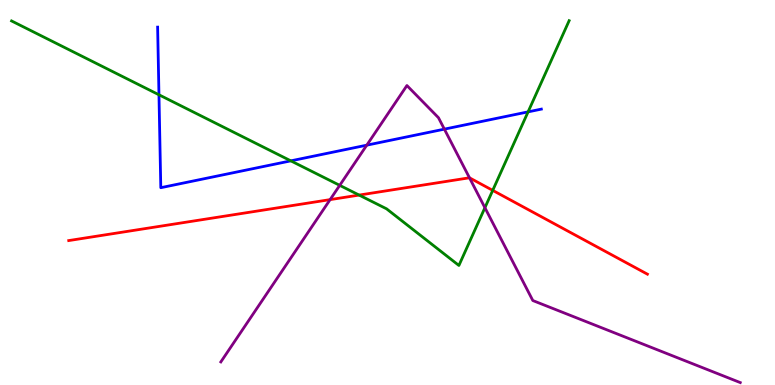[{'lines': ['blue', 'red'], 'intersections': []}, {'lines': ['green', 'red'], 'intersections': [{'x': 4.63, 'y': 4.93}, {'x': 6.36, 'y': 5.06}]}, {'lines': ['purple', 'red'], 'intersections': [{'x': 4.26, 'y': 4.82}, {'x': 6.06, 'y': 5.38}]}, {'lines': ['blue', 'green'], 'intersections': [{'x': 2.05, 'y': 7.54}, {'x': 3.75, 'y': 5.82}, {'x': 6.81, 'y': 7.09}]}, {'lines': ['blue', 'purple'], 'intersections': [{'x': 4.73, 'y': 6.23}, {'x': 5.73, 'y': 6.65}]}, {'lines': ['green', 'purple'], 'intersections': [{'x': 4.38, 'y': 5.19}, {'x': 6.26, 'y': 4.6}]}]